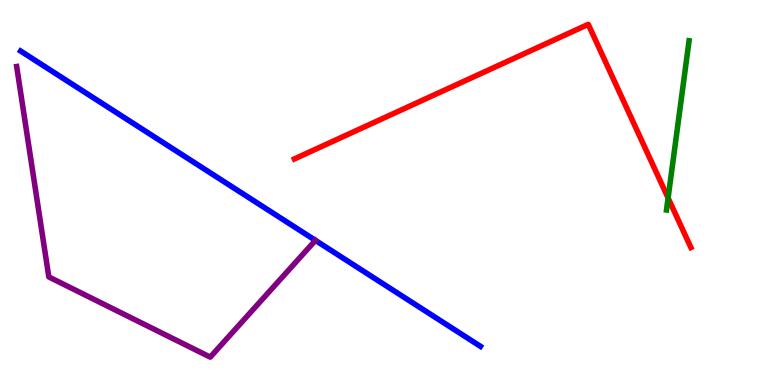[{'lines': ['blue', 'red'], 'intersections': []}, {'lines': ['green', 'red'], 'intersections': [{'x': 8.62, 'y': 4.86}]}, {'lines': ['purple', 'red'], 'intersections': []}, {'lines': ['blue', 'green'], 'intersections': []}, {'lines': ['blue', 'purple'], 'intersections': []}, {'lines': ['green', 'purple'], 'intersections': []}]